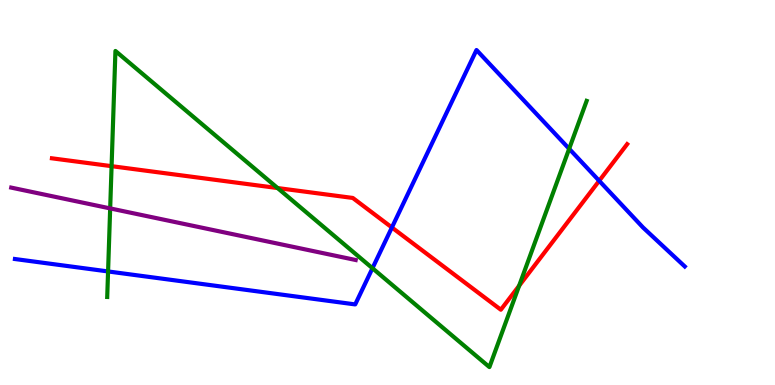[{'lines': ['blue', 'red'], 'intersections': [{'x': 5.06, 'y': 4.09}, {'x': 7.73, 'y': 5.3}]}, {'lines': ['green', 'red'], 'intersections': [{'x': 1.44, 'y': 5.68}, {'x': 3.58, 'y': 5.12}, {'x': 6.7, 'y': 2.58}]}, {'lines': ['purple', 'red'], 'intersections': []}, {'lines': ['blue', 'green'], 'intersections': [{'x': 1.39, 'y': 2.95}, {'x': 4.81, 'y': 3.03}, {'x': 7.34, 'y': 6.14}]}, {'lines': ['blue', 'purple'], 'intersections': []}, {'lines': ['green', 'purple'], 'intersections': [{'x': 1.42, 'y': 4.59}]}]